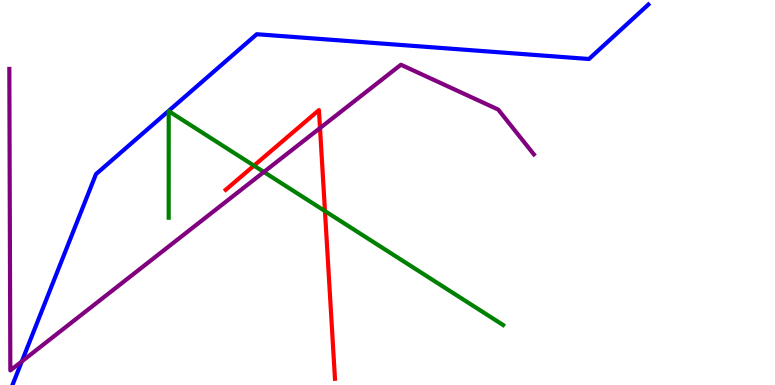[{'lines': ['blue', 'red'], 'intersections': []}, {'lines': ['green', 'red'], 'intersections': [{'x': 3.28, 'y': 5.7}, {'x': 4.19, 'y': 4.52}]}, {'lines': ['purple', 'red'], 'intersections': [{'x': 4.13, 'y': 6.67}]}, {'lines': ['blue', 'green'], 'intersections': []}, {'lines': ['blue', 'purple'], 'intersections': [{'x': 0.281, 'y': 0.612}]}, {'lines': ['green', 'purple'], 'intersections': [{'x': 3.4, 'y': 5.53}]}]